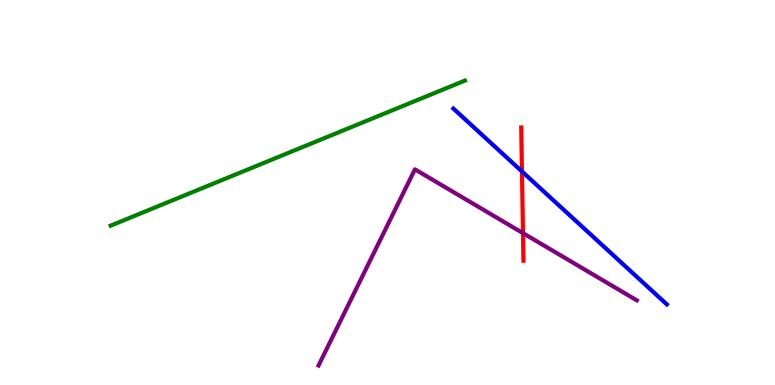[{'lines': ['blue', 'red'], 'intersections': [{'x': 6.73, 'y': 5.55}]}, {'lines': ['green', 'red'], 'intersections': []}, {'lines': ['purple', 'red'], 'intersections': [{'x': 6.75, 'y': 3.94}]}, {'lines': ['blue', 'green'], 'intersections': []}, {'lines': ['blue', 'purple'], 'intersections': []}, {'lines': ['green', 'purple'], 'intersections': []}]